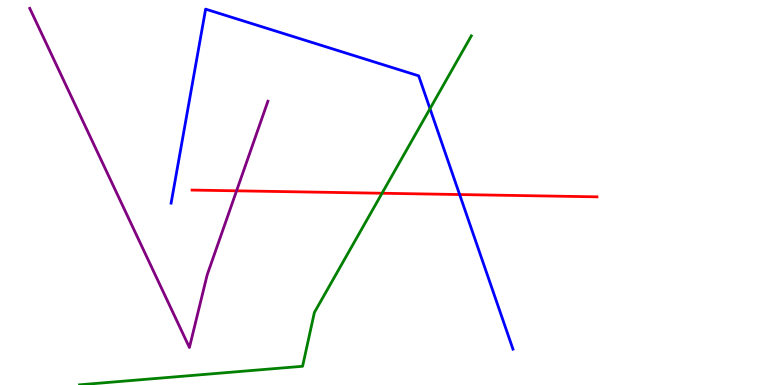[{'lines': ['blue', 'red'], 'intersections': [{'x': 5.93, 'y': 4.95}]}, {'lines': ['green', 'red'], 'intersections': [{'x': 4.93, 'y': 4.98}]}, {'lines': ['purple', 'red'], 'intersections': [{'x': 3.05, 'y': 5.04}]}, {'lines': ['blue', 'green'], 'intersections': [{'x': 5.55, 'y': 7.18}]}, {'lines': ['blue', 'purple'], 'intersections': []}, {'lines': ['green', 'purple'], 'intersections': []}]